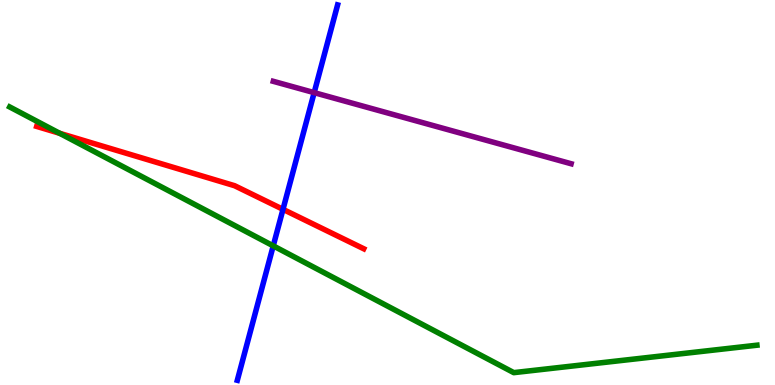[{'lines': ['blue', 'red'], 'intersections': [{'x': 3.65, 'y': 4.56}]}, {'lines': ['green', 'red'], 'intersections': [{'x': 0.77, 'y': 6.54}]}, {'lines': ['purple', 'red'], 'intersections': []}, {'lines': ['blue', 'green'], 'intersections': [{'x': 3.53, 'y': 3.61}]}, {'lines': ['blue', 'purple'], 'intersections': [{'x': 4.05, 'y': 7.59}]}, {'lines': ['green', 'purple'], 'intersections': []}]